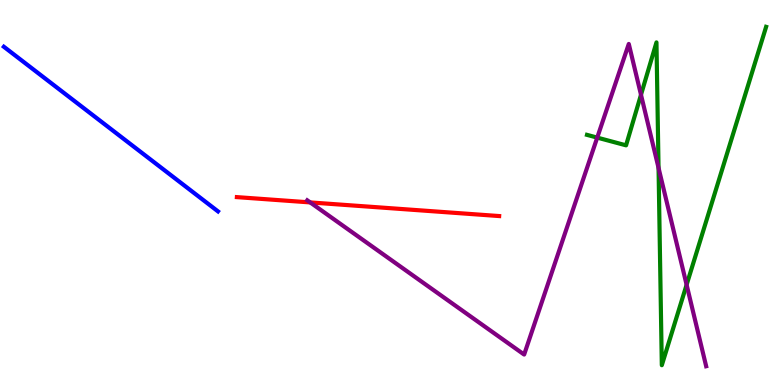[{'lines': ['blue', 'red'], 'intersections': []}, {'lines': ['green', 'red'], 'intersections': []}, {'lines': ['purple', 'red'], 'intersections': [{'x': 4.0, 'y': 4.74}]}, {'lines': ['blue', 'green'], 'intersections': []}, {'lines': ['blue', 'purple'], 'intersections': []}, {'lines': ['green', 'purple'], 'intersections': [{'x': 7.71, 'y': 6.43}, {'x': 8.27, 'y': 7.54}, {'x': 8.5, 'y': 5.64}, {'x': 8.86, 'y': 2.6}]}]